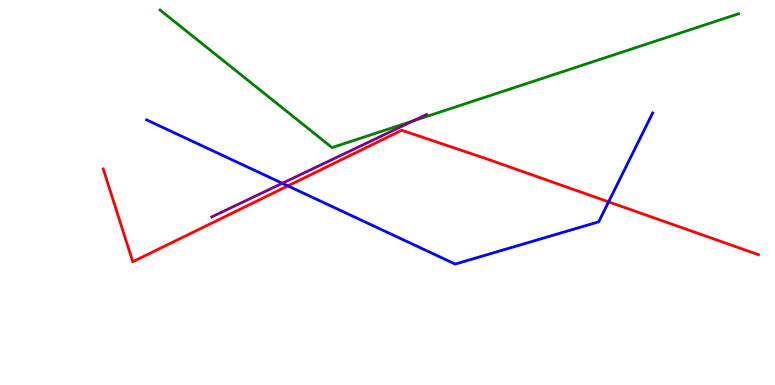[{'lines': ['blue', 'red'], 'intersections': [{'x': 3.71, 'y': 5.17}, {'x': 7.85, 'y': 4.76}]}, {'lines': ['green', 'red'], 'intersections': []}, {'lines': ['purple', 'red'], 'intersections': []}, {'lines': ['blue', 'green'], 'intersections': []}, {'lines': ['blue', 'purple'], 'intersections': [{'x': 3.64, 'y': 5.24}]}, {'lines': ['green', 'purple'], 'intersections': [{'x': 5.33, 'y': 6.86}]}]